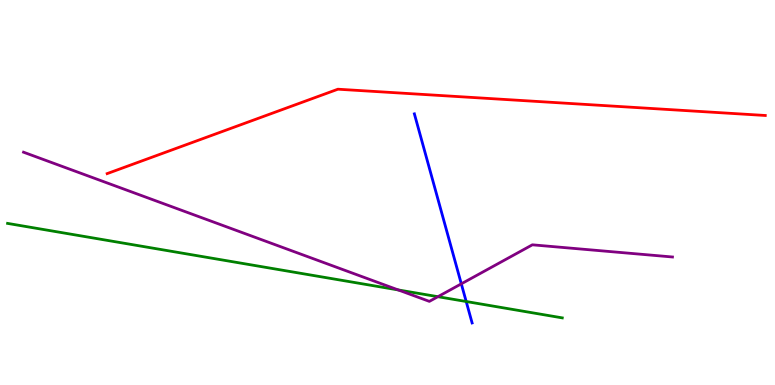[{'lines': ['blue', 'red'], 'intersections': []}, {'lines': ['green', 'red'], 'intersections': []}, {'lines': ['purple', 'red'], 'intersections': []}, {'lines': ['blue', 'green'], 'intersections': [{'x': 6.02, 'y': 2.17}]}, {'lines': ['blue', 'purple'], 'intersections': [{'x': 5.95, 'y': 2.63}]}, {'lines': ['green', 'purple'], 'intersections': [{'x': 5.14, 'y': 2.47}, {'x': 5.65, 'y': 2.29}]}]